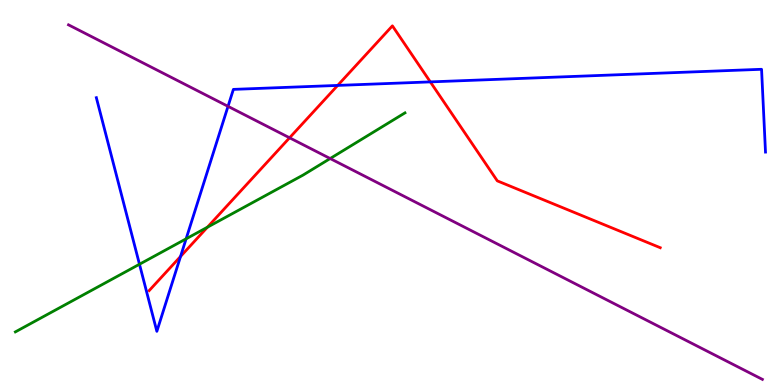[{'lines': ['blue', 'red'], 'intersections': [{'x': 2.33, 'y': 3.34}, {'x': 4.36, 'y': 7.78}, {'x': 5.55, 'y': 7.87}]}, {'lines': ['green', 'red'], 'intersections': [{'x': 2.68, 'y': 4.1}]}, {'lines': ['purple', 'red'], 'intersections': [{'x': 3.74, 'y': 6.42}]}, {'lines': ['blue', 'green'], 'intersections': [{'x': 1.8, 'y': 3.14}, {'x': 2.4, 'y': 3.8}]}, {'lines': ['blue', 'purple'], 'intersections': [{'x': 2.94, 'y': 7.24}]}, {'lines': ['green', 'purple'], 'intersections': [{'x': 4.26, 'y': 5.88}]}]